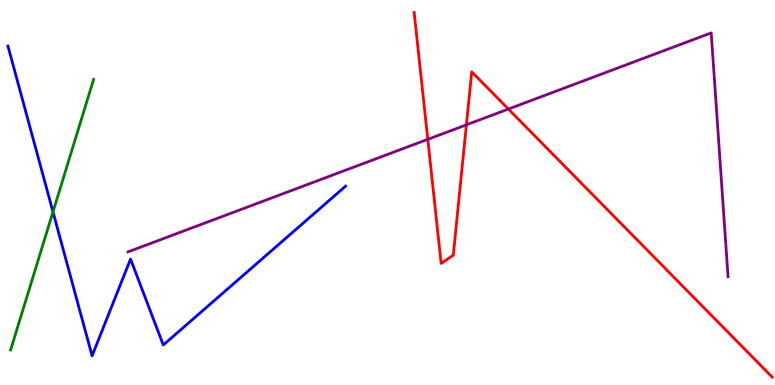[{'lines': ['blue', 'red'], 'intersections': []}, {'lines': ['green', 'red'], 'intersections': []}, {'lines': ['purple', 'red'], 'intersections': [{'x': 5.52, 'y': 6.38}, {'x': 6.02, 'y': 6.76}, {'x': 6.56, 'y': 7.17}]}, {'lines': ['blue', 'green'], 'intersections': [{'x': 0.684, 'y': 4.5}]}, {'lines': ['blue', 'purple'], 'intersections': []}, {'lines': ['green', 'purple'], 'intersections': []}]